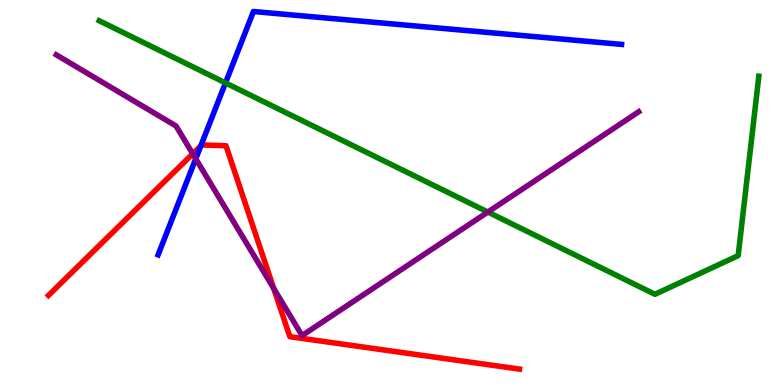[{'lines': ['blue', 'red'], 'intersections': [{'x': 2.59, 'y': 6.21}]}, {'lines': ['green', 'red'], 'intersections': []}, {'lines': ['purple', 'red'], 'intersections': [{'x': 2.49, 'y': 6.01}, {'x': 3.53, 'y': 2.51}]}, {'lines': ['blue', 'green'], 'intersections': [{'x': 2.91, 'y': 7.85}]}, {'lines': ['blue', 'purple'], 'intersections': [{'x': 2.53, 'y': 5.88}]}, {'lines': ['green', 'purple'], 'intersections': [{'x': 6.3, 'y': 4.49}]}]